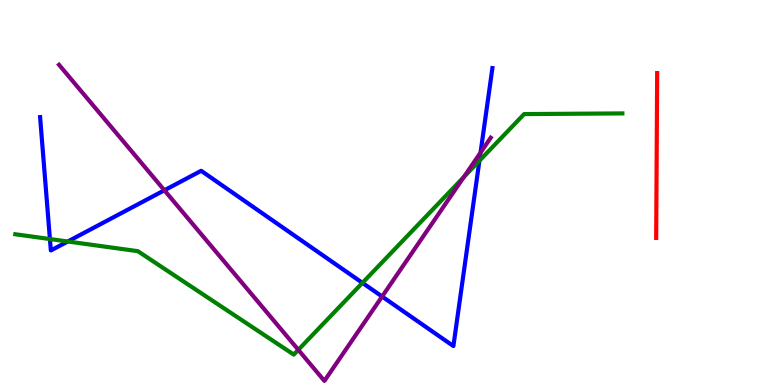[{'lines': ['blue', 'red'], 'intersections': []}, {'lines': ['green', 'red'], 'intersections': []}, {'lines': ['purple', 'red'], 'intersections': []}, {'lines': ['blue', 'green'], 'intersections': [{'x': 0.644, 'y': 3.79}, {'x': 0.874, 'y': 3.73}, {'x': 4.68, 'y': 2.65}, {'x': 6.19, 'y': 5.82}]}, {'lines': ['blue', 'purple'], 'intersections': [{'x': 2.12, 'y': 5.06}, {'x': 4.93, 'y': 2.3}, {'x': 6.2, 'y': 6.04}]}, {'lines': ['green', 'purple'], 'intersections': [{'x': 3.85, 'y': 0.914}, {'x': 5.99, 'y': 5.4}]}]